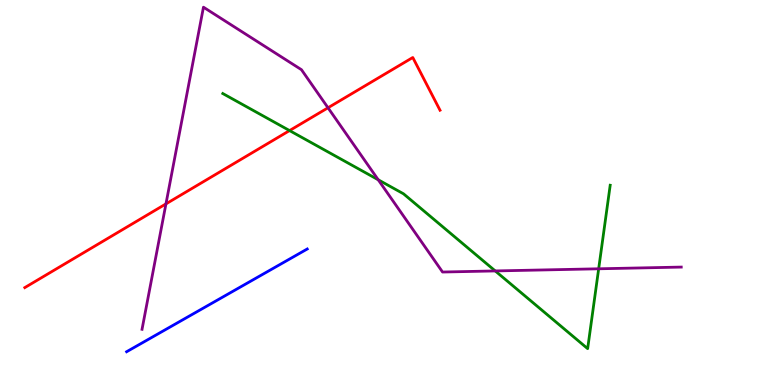[{'lines': ['blue', 'red'], 'intersections': []}, {'lines': ['green', 'red'], 'intersections': [{'x': 3.74, 'y': 6.61}]}, {'lines': ['purple', 'red'], 'intersections': [{'x': 2.14, 'y': 4.7}, {'x': 4.23, 'y': 7.2}]}, {'lines': ['blue', 'green'], 'intersections': []}, {'lines': ['blue', 'purple'], 'intersections': []}, {'lines': ['green', 'purple'], 'intersections': [{'x': 4.88, 'y': 5.33}, {'x': 6.39, 'y': 2.96}, {'x': 7.72, 'y': 3.02}]}]